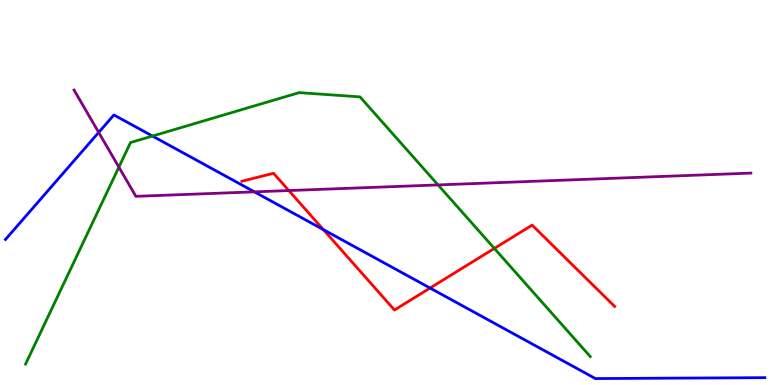[{'lines': ['blue', 'red'], 'intersections': [{'x': 4.17, 'y': 4.04}, {'x': 5.55, 'y': 2.52}]}, {'lines': ['green', 'red'], 'intersections': [{'x': 6.38, 'y': 3.55}]}, {'lines': ['purple', 'red'], 'intersections': [{'x': 3.73, 'y': 5.05}]}, {'lines': ['blue', 'green'], 'intersections': [{'x': 1.97, 'y': 6.47}]}, {'lines': ['blue', 'purple'], 'intersections': [{'x': 1.27, 'y': 6.56}, {'x': 3.28, 'y': 5.02}]}, {'lines': ['green', 'purple'], 'intersections': [{'x': 1.53, 'y': 5.66}, {'x': 5.65, 'y': 5.2}]}]